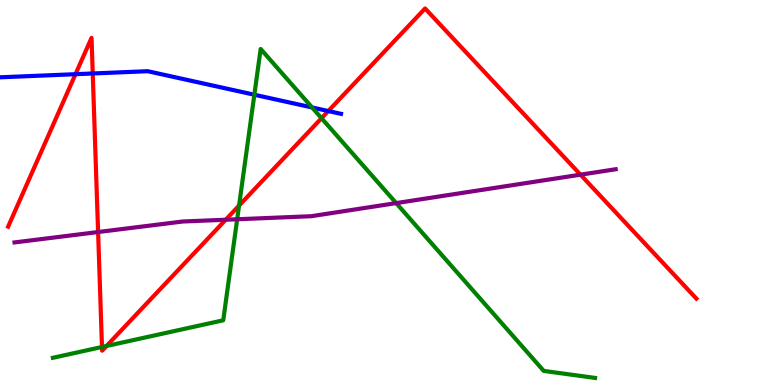[{'lines': ['blue', 'red'], 'intersections': [{'x': 0.974, 'y': 8.07}, {'x': 1.2, 'y': 8.09}, {'x': 4.24, 'y': 7.12}]}, {'lines': ['green', 'red'], 'intersections': [{'x': 1.32, 'y': 0.987}, {'x': 1.37, 'y': 1.01}, {'x': 3.08, 'y': 4.66}, {'x': 4.15, 'y': 6.93}]}, {'lines': ['purple', 'red'], 'intersections': [{'x': 1.27, 'y': 3.97}, {'x': 2.91, 'y': 4.29}, {'x': 7.49, 'y': 5.46}]}, {'lines': ['blue', 'green'], 'intersections': [{'x': 3.28, 'y': 7.54}, {'x': 4.03, 'y': 7.21}]}, {'lines': ['blue', 'purple'], 'intersections': []}, {'lines': ['green', 'purple'], 'intersections': [{'x': 3.06, 'y': 4.3}, {'x': 5.11, 'y': 4.72}]}]